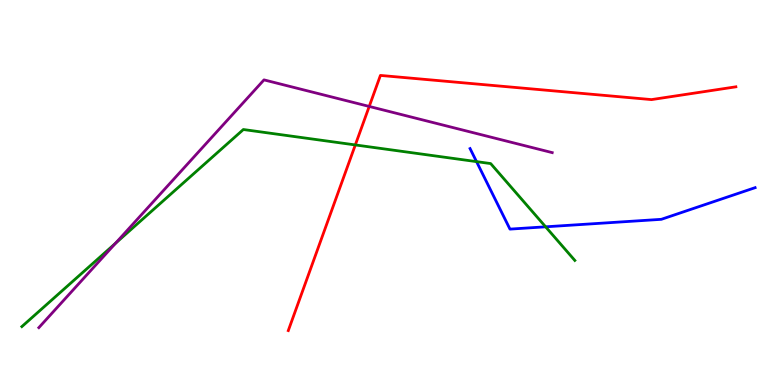[{'lines': ['blue', 'red'], 'intersections': []}, {'lines': ['green', 'red'], 'intersections': [{'x': 4.58, 'y': 6.24}]}, {'lines': ['purple', 'red'], 'intersections': [{'x': 4.76, 'y': 7.24}]}, {'lines': ['blue', 'green'], 'intersections': [{'x': 6.15, 'y': 5.8}, {'x': 7.04, 'y': 4.11}]}, {'lines': ['blue', 'purple'], 'intersections': []}, {'lines': ['green', 'purple'], 'intersections': [{'x': 1.49, 'y': 3.68}]}]